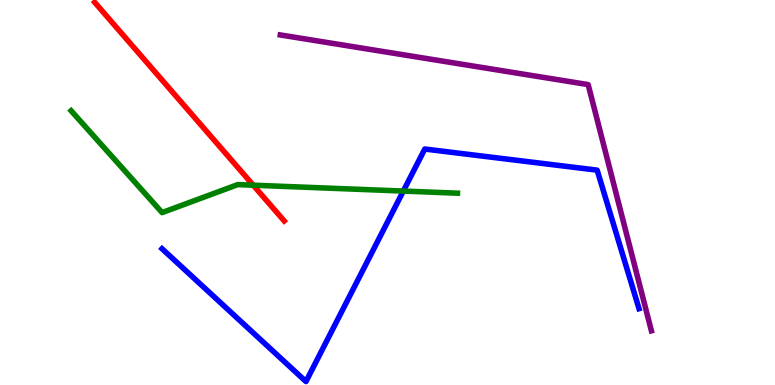[{'lines': ['blue', 'red'], 'intersections': []}, {'lines': ['green', 'red'], 'intersections': [{'x': 3.27, 'y': 5.19}]}, {'lines': ['purple', 'red'], 'intersections': []}, {'lines': ['blue', 'green'], 'intersections': [{'x': 5.2, 'y': 5.04}]}, {'lines': ['blue', 'purple'], 'intersections': []}, {'lines': ['green', 'purple'], 'intersections': []}]